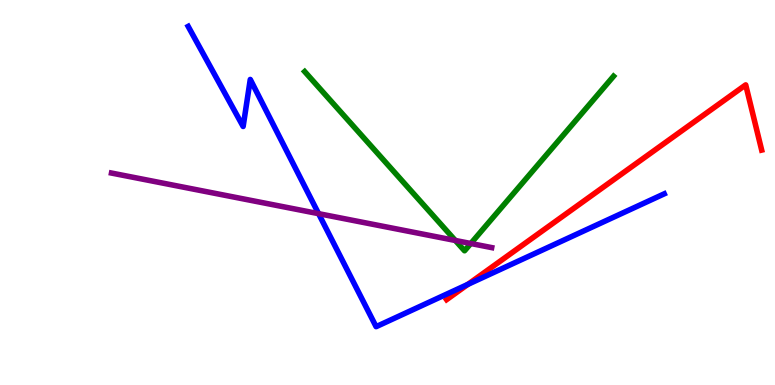[{'lines': ['blue', 'red'], 'intersections': [{'x': 6.04, 'y': 2.61}]}, {'lines': ['green', 'red'], 'intersections': []}, {'lines': ['purple', 'red'], 'intersections': []}, {'lines': ['blue', 'green'], 'intersections': []}, {'lines': ['blue', 'purple'], 'intersections': [{'x': 4.11, 'y': 4.45}]}, {'lines': ['green', 'purple'], 'intersections': [{'x': 5.88, 'y': 3.75}, {'x': 6.07, 'y': 3.68}]}]